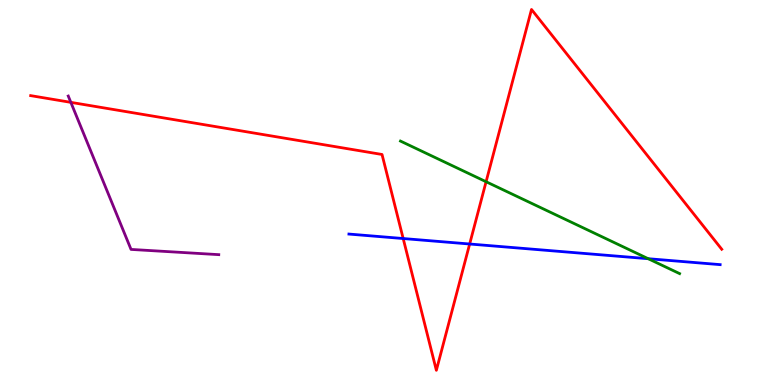[{'lines': ['blue', 'red'], 'intersections': [{'x': 5.2, 'y': 3.8}, {'x': 6.06, 'y': 3.66}]}, {'lines': ['green', 'red'], 'intersections': [{'x': 6.27, 'y': 5.28}]}, {'lines': ['purple', 'red'], 'intersections': [{'x': 0.914, 'y': 7.34}]}, {'lines': ['blue', 'green'], 'intersections': [{'x': 8.36, 'y': 3.28}]}, {'lines': ['blue', 'purple'], 'intersections': []}, {'lines': ['green', 'purple'], 'intersections': []}]